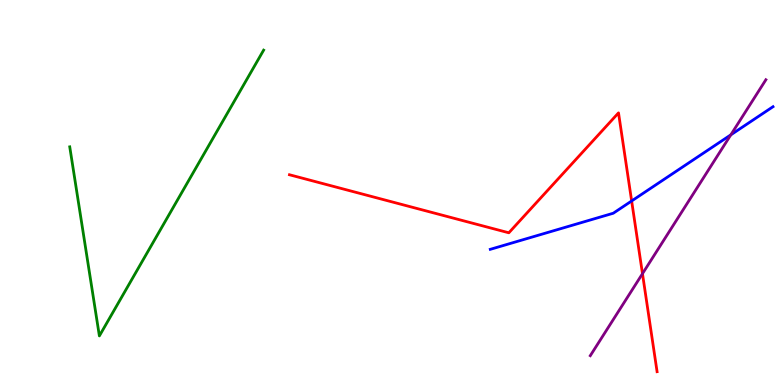[{'lines': ['blue', 'red'], 'intersections': [{'x': 8.15, 'y': 4.78}]}, {'lines': ['green', 'red'], 'intersections': []}, {'lines': ['purple', 'red'], 'intersections': [{'x': 8.29, 'y': 2.89}]}, {'lines': ['blue', 'green'], 'intersections': []}, {'lines': ['blue', 'purple'], 'intersections': [{'x': 9.43, 'y': 6.5}]}, {'lines': ['green', 'purple'], 'intersections': []}]